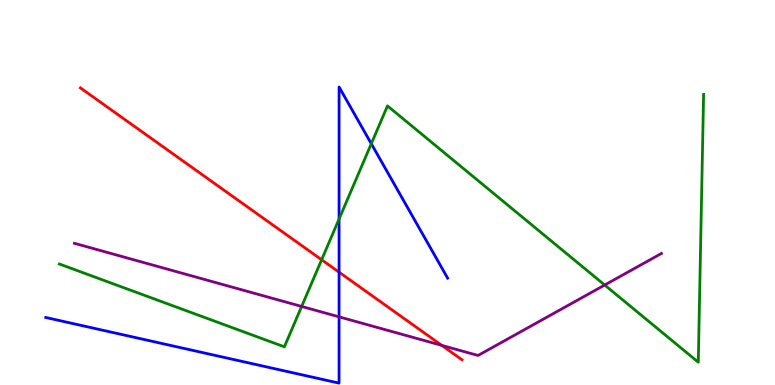[{'lines': ['blue', 'red'], 'intersections': [{'x': 4.37, 'y': 2.93}]}, {'lines': ['green', 'red'], 'intersections': [{'x': 4.15, 'y': 3.25}]}, {'lines': ['purple', 'red'], 'intersections': [{'x': 5.7, 'y': 1.03}]}, {'lines': ['blue', 'green'], 'intersections': [{'x': 4.38, 'y': 4.31}, {'x': 4.79, 'y': 6.27}]}, {'lines': ['blue', 'purple'], 'intersections': [{'x': 4.37, 'y': 1.77}]}, {'lines': ['green', 'purple'], 'intersections': [{'x': 3.89, 'y': 2.04}, {'x': 7.8, 'y': 2.6}]}]